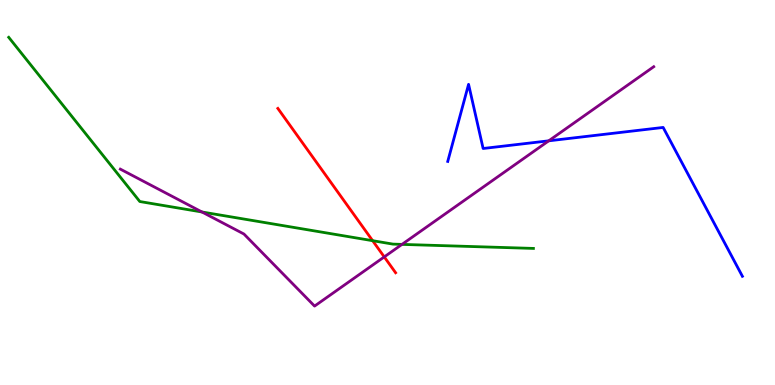[{'lines': ['blue', 'red'], 'intersections': []}, {'lines': ['green', 'red'], 'intersections': [{'x': 4.81, 'y': 3.75}]}, {'lines': ['purple', 'red'], 'intersections': [{'x': 4.96, 'y': 3.33}]}, {'lines': ['blue', 'green'], 'intersections': []}, {'lines': ['blue', 'purple'], 'intersections': [{'x': 7.08, 'y': 6.34}]}, {'lines': ['green', 'purple'], 'intersections': [{'x': 2.61, 'y': 4.49}, {'x': 5.19, 'y': 3.65}]}]